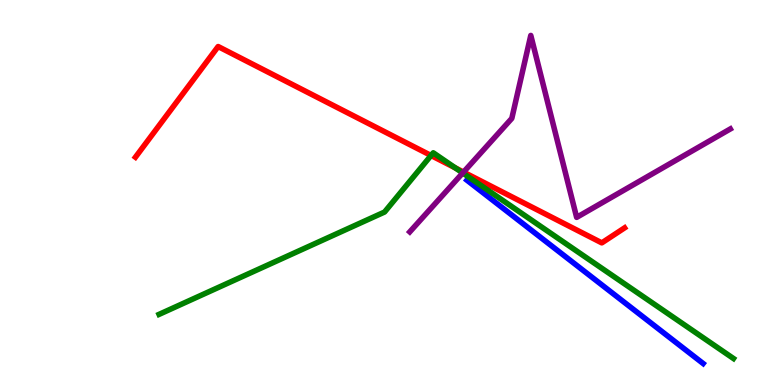[{'lines': ['blue', 'red'], 'intersections': []}, {'lines': ['green', 'red'], 'intersections': [{'x': 5.56, 'y': 5.96}, {'x': 5.88, 'y': 5.64}]}, {'lines': ['purple', 'red'], 'intersections': [{'x': 5.98, 'y': 5.53}]}, {'lines': ['blue', 'green'], 'intersections': []}, {'lines': ['blue', 'purple'], 'intersections': []}, {'lines': ['green', 'purple'], 'intersections': [{'x': 5.97, 'y': 5.51}]}]